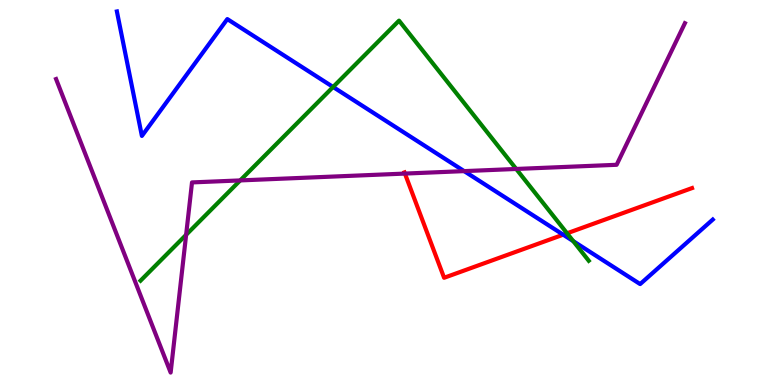[{'lines': ['blue', 'red'], 'intersections': [{'x': 7.27, 'y': 3.9}]}, {'lines': ['green', 'red'], 'intersections': [{'x': 7.32, 'y': 3.94}]}, {'lines': ['purple', 'red'], 'intersections': [{'x': 5.22, 'y': 5.49}]}, {'lines': ['blue', 'green'], 'intersections': [{'x': 4.3, 'y': 7.74}, {'x': 7.4, 'y': 3.74}]}, {'lines': ['blue', 'purple'], 'intersections': [{'x': 5.99, 'y': 5.56}]}, {'lines': ['green', 'purple'], 'intersections': [{'x': 2.4, 'y': 3.9}, {'x': 3.1, 'y': 5.31}, {'x': 6.66, 'y': 5.61}]}]